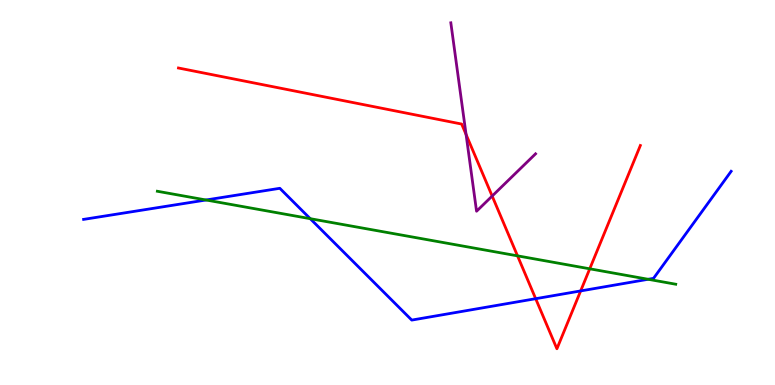[{'lines': ['blue', 'red'], 'intersections': [{'x': 6.91, 'y': 2.24}, {'x': 7.49, 'y': 2.44}]}, {'lines': ['green', 'red'], 'intersections': [{'x': 6.68, 'y': 3.35}, {'x': 7.61, 'y': 3.02}]}, {'lines': ['purple', 'red'], 'intersections': [{'x': 6.01, 'y': 6.51}, {'x': 6.35, 'y': 4.91}]}, {'lines': ['blue', 'green'], 'intersections': [{'x': 2.66, 'y': 4.81}, {'x': 4.0, 'y': 4.32}, {'x': 8.36, 'y': 2.75}]}, {'lines': ['blue', 'purple'], 'intersections': []}, {'lines': ['green', 'purple'], 'intersections': []}]